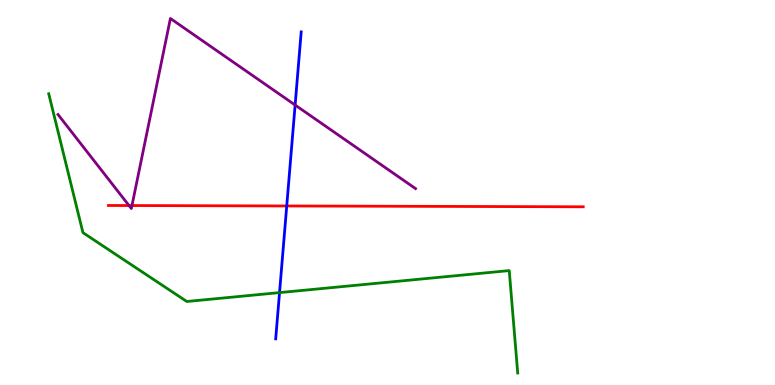[{'lines': ['blue', 'red'], 'intersections': [{'x': 3.7, 'y': 4.65}]}, {'lines': ['green', 'red'], 'intersections': []}, {'lines': ['purple', 'red'], 'intersections': [{'x': 1.66, 'y': 4.66}, {'x': 1.7, 'y': 4.66}]}, {'lines': ['blue', 'green'], 'intersections': [{'x': 3.61, 'y': 2.4}]}, {'lines': ['blue', 'purple'], 'intersections': [{'x': 3.81, 'y': 7.27}]}, {'lines': ['green', 'purple'], 'intersections': []}]